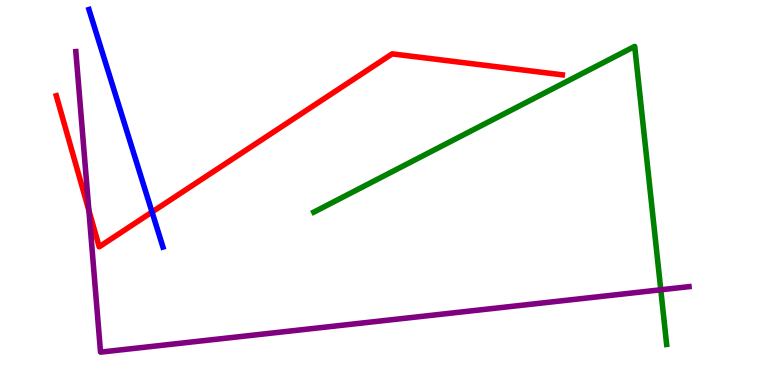[{'lines': ['blue', 'red'], 'intersections': [{'x': 1.96, 'y': 4.49}]}, {'lines': ['green', 'red'], 'intersections': []}, {'lines': ['purple', 'red'], 'intersections': [{'x': 1.15, 'y': 4.53}]}, {'lines': ['blue', 'green'], 'intersections': []}, {'lines': ['blue', 'purple'], 'intersections': []}, {'lines': ['green', 'purple'], 'intersections': [{'x': 8.53, 'y': 2.47}]}]